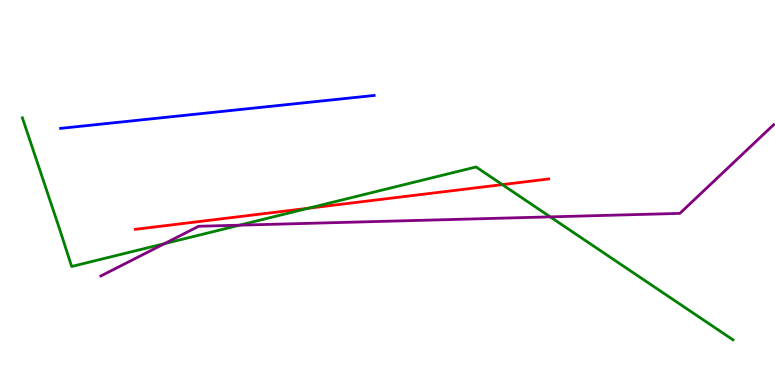[{'lines': ['blue', 'red'], 'intersections': []}, {'lines': ['green', 'red'], 'intersections': [{'x': 3.98, 'y': 4.59}, {'x': 6.48, 'y': 5.2}]}, {'lines': ['purple', 'red'], 'intersections': []}, {'lines': ['blue', 'green'], 'intersections': []}, {'lines': ['blue', 'purple'], 'intersections': []}, {'lines': ['green', 'purple'], 'intersections': [{'x': 2.12, 'y': 3.67}, {'x': 3.09, 'y': 4.15}, {'x': 7.1, 'y': 4.37}]}]